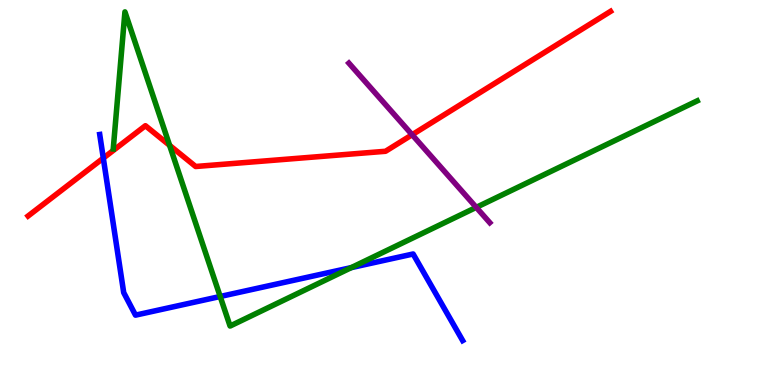[{'lines': ['blue', 'red'], 'intersections': [{'x': 1.33, 'y': 5.89}]}, {'lines': ['green', 'red'], 'intersections': [{'x': 2.19, 'y': 6.22}]}, {'lines': ['purple', 'red'], 'intersections': [{'x': 5.32, 'y': 6.5}]}, {'lines': ['blue', 'green'], 'intersections': [{'x': 2.84, 'y': 2.3}, {'x': 4.53, 'y': 3.05}]}, {'lines': ['blue', 'purple'], 'intersections': []}, {'lines': ['green', 'purple'], 'intersections': [{'x': 6.15, 'y': 4.61}]}]